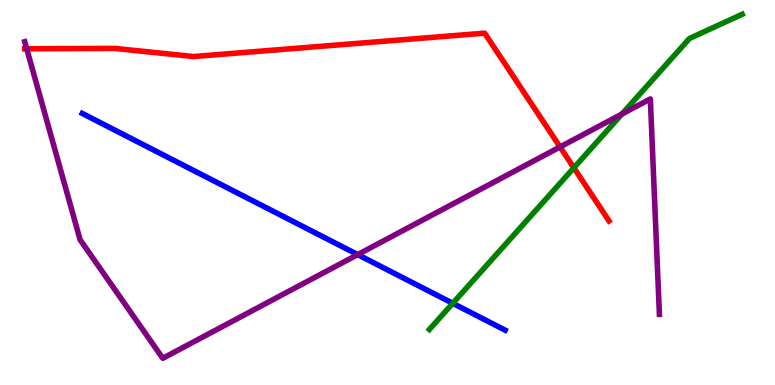[{'lines': ['blue', 'red'], 'intersections': []}, {'lines': ['green', 'red'], 'intersections': [{'x': 7.4, 'y': 5.64}]}, {'lines': ['purple', 'red'], 'intersections': [{'x': 0.345, 'y': 8.73}, {'x': 7.23, 'y': 6.18}]}, {'lines': ['blue', 'green'], 'intersections': [{'x': 5.84, 'y': 2.12}]}, {'lines': ['blue', 'purple'], 'intersections': [{'x': 4.62, 'y': 3.39}]}, {'lines': ['green', 'purple'], 'intersections': [{'x': 8.03, 'y': 7.04}]}]